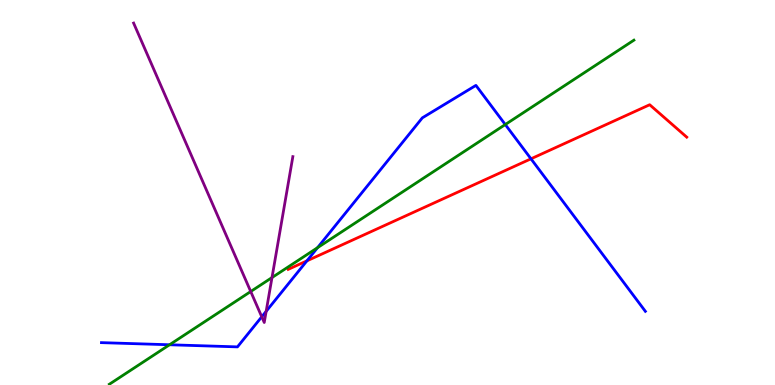[{'lines': ['blue', 'red'], 'intersections': [{'x': 3.96, 'y': 3.22}, {'x': 6.85, 'y': 5.88}]}, {'lines': ['green', 'red'], 'intersections': []}, {'lines': ['purple', 'red'], 'intersections': []}, {'lines': ['blue', 'green'], 'intersections': [{'x': 2.19, 'y': 1.05}, {'x': 4.1, 'y': 3.57}, {'x': 6.52, 'y': 6.77}]}, {'lines': ['blue', 'purple'], 'intersections': [{'x': 3.38, 'y': 1.77}, {'x': 3.43, 'y': 1.91}]}, {'lines': ['green', 'purple'], 'intersections': [{'x': 3.24, 'y': 2.43}, {'x': 3.51, 'y': 2.79}]}]